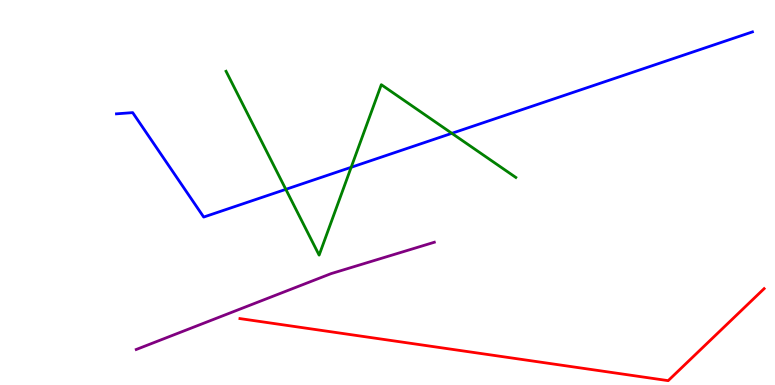[{'lines': ['blue', 'red'], 'intersections': []}, {'lines': ['green', 'red'], 'intersections': []}, {'lines': ['purple', 'red'], 'intersections': []}, {'lines': ['blue', 'green'], 'intersections': [{'x': 3.69, 'y': 5.08}, {'x': 4.53, 'y': 5.65}, {'x': 5.83, 'y': 6.54}]}, {'lines': ['blue', 'purple'], 'intersections': []}, {'lines': ['green', 'purple'], 'intersections': []}]